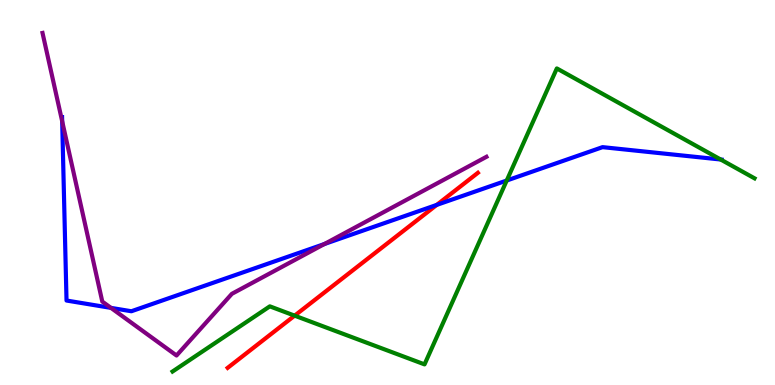[{'lines': ['blue', 'red'], 'intersections': [{'x': 5.64, 'y': 4.68}]}, {'lines': ['green', 'red'], 'intersections': [{'x': 3.8, 'y': 1.8}]}, {'lines': ['purple', 'red'], 'intersections': []}, {'lines': ['blue', 'green'], 'intersections': [{'x': 6.54, 'y': 5.31}, {'x': 9.3, 'y': 5.86}]}, {'lines': ['blue', 'purple'], 'intersections': [{'x': 0.802, 'y': 6.85}, {'x': 1.43, 'y': 2.0}, {'x': 4.19, 'y': 3.66}]}, {'lines': ['green', 'purple'], 'intersections': []}]